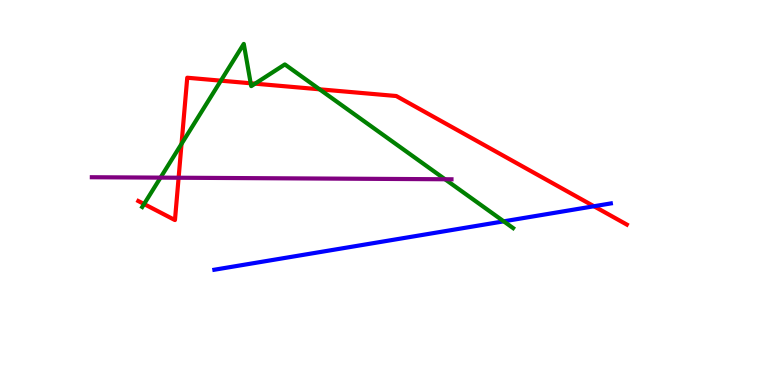[{'lines': ['blue', 'red'], 'intersections': [{'x': 7.66, 'y': 4.64}]}, {'lines': ['green', 'red'], 'intersections': [{'x': 1.86, 'y': 4.7}, {'x': 2.34, 'y': 6.26}, {'x': 2.85, 'y': 7.9}, {'x': 3.23, 'y': 7.84}, {'x': 3.29, 'y': 7.83}, {'x': 4.12, 'y': 7.68}]}, {'lines': ['purple', 'red'], 'intersections': [{'x': 2.3, 'y': 5.38}]}, {'lines': ['blue', 'green'], 'intersections': [{'x': 6.5, 'y': 4.25}]}, {'lines': ['blue', 'purple'], 'intersections': []}, {'lines': ['green', 'purple'], 'intersections': [{'x': 2.07, 'y': 5.39}, {'x': 5.74, 'y': 5.34}]}]